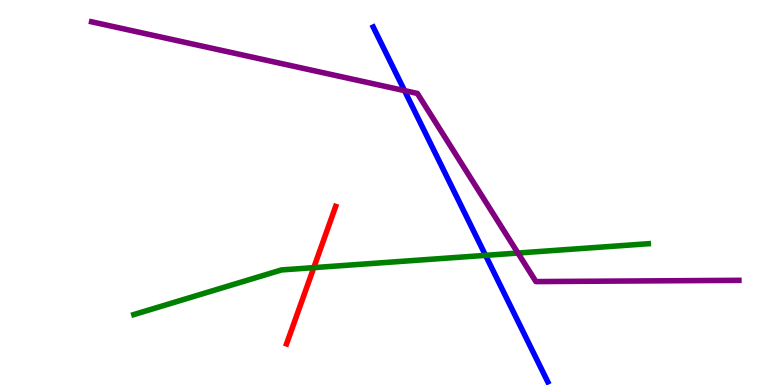[{'lines': ['blue', 'red'], 'intersections': []}, {'lines': ['green', 'red'], 'intersections': [{'x': 4.05, 'y': 3.05}]}, {'lines': ['purple', 'red'], 'intersections': []}, {'lines': ['blue', 'green'], 'intersections': [{'x': 6.27, 'y': 3.37}]}, {'lines': ['blue', 'purple'], 'intersections': [{'x': 5.22, 'y': 7.65}]}, {'lines': ['green', 'purple'], 'intersections': [{'x': 6.68, 'y': 3.43}]}]